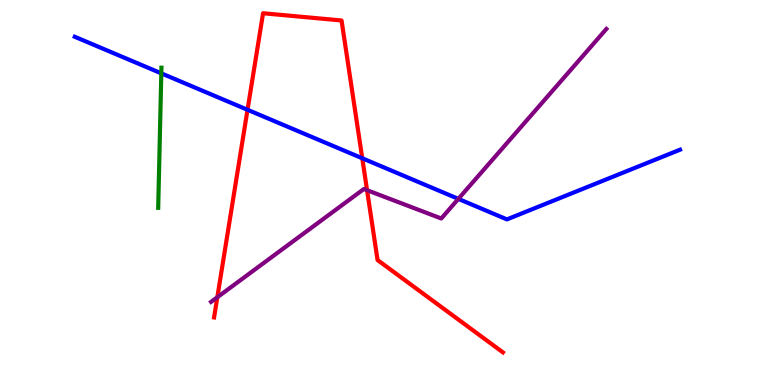[{'lines': ['blue', 'red'], 'intersections': [{'x': 3.19, 'y': 7.15}, {'x': 4.67, 'y': 5.89}]}, {'lines': ['green', 'red'], 'intersections': []}, {'lines': ['purple', 'red'], 'intersections': [{'x': 2.8, 'y': 2.28}, {'x': 4.74, 'y': 5.06}]}, {'lines': ['blue', 'green'], 'intersections': [{'x': 2.08, 'y': 8.09}]}, {'lines': ['blue', 'purple'], 'intersections': [{'x': 5.91, 'y': 4.83}]}, {'lines': ['green', 'purple'], 'intersections': []}]